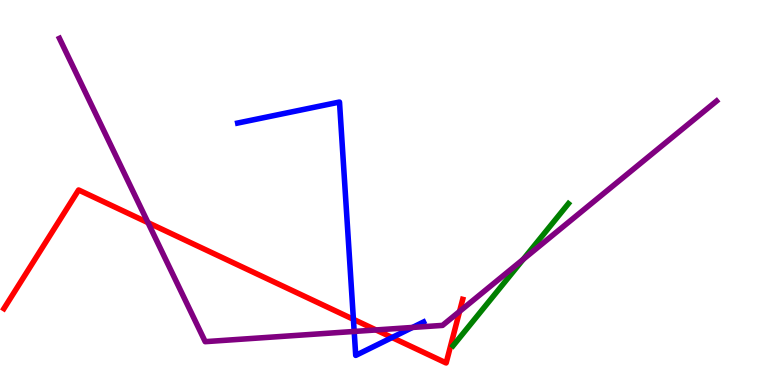[{'lines': ['blue', 'red'], 'intersections': [{'x': 4.56, 'y': 1.71}, {'x': 5.06, 'y': 1.23}]}, {'lines': ['green', 'red'], 'intersections': []}, {'lines': ['purple', 'red'], 'intersections': [{'x': 1.91, 'y': 4.22}, {'x': 4.85, 'y': 1.43}, {'x': 5.93, 'y': 1.91}]}, {'lines': ['blue', 'green'], 'intersections': []}, {'lines': ['blue', 'purple'], 'intersections': [{'x': 4.57, 'y': 1.39}, {'x': 5.32, 'y': 1.49}]}, {'lines': ['green', 'purple'], 'intersections': [{'x': 6.75, 'y': 3.26}]}]